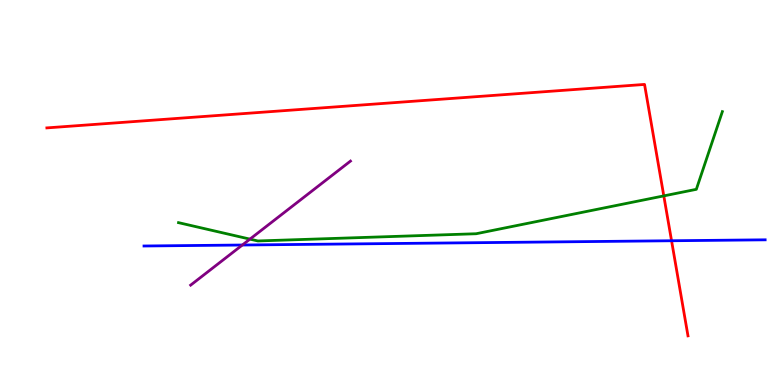[{'lines': ['blue', 'red'], 'intersections': [{'x': 8.67, 'y': 3.75}]}, {'lines': ['green', 'red'], 'intersections': [{'x': 8.57, 'y': 4.91}]}, {'lines': ['purple', 'red'], 'intersections': []}, {'lines': ['blue', 'green'], 'intersections': []}, {'lines': ['blue', 'purple'], 'intersections': [{'x': 3.13, 'y': 3.64}]}, {'lines': ['green', 'purple'], 'intersections': [{'x': 3.22, 'y': 3.79}]}]